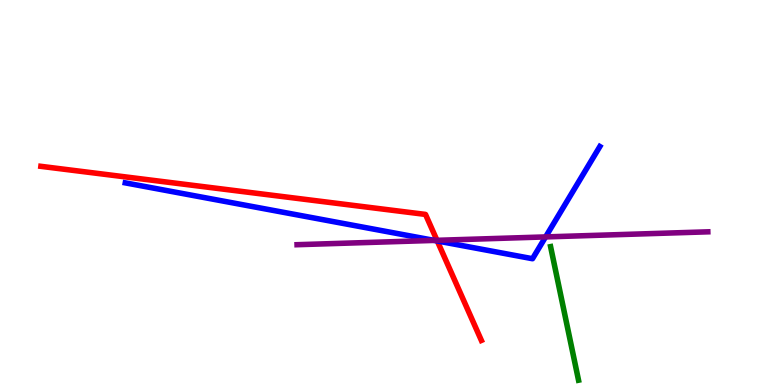[{'lines': ['blue', 'red'], 'intersections': [{'x': 5.64, 'y': 3.74}]}, {'lines': ['green', 'red'], 'intersections': []}, {'lines': ['purple', 'red'], 'intersections': [{'x': 5.64, 'y': 3.76}]}, {'lines': ['blue', 'green'], 'intersections': []}, {'lines': ['blue', 'purple'], 'intersections': [{'x': 5.6, 'y': 3.76}, {'x': 7.04, 'y': 3.85}]}, {'lines': ['green', 'purple'], 'intersections': []}]